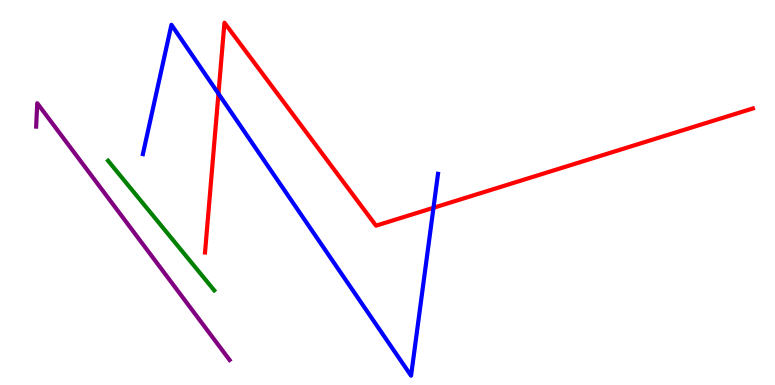[{'lines': ['blue', 'red'], 'intersections': [{'x': 2.82, 'y': 7.57}, {'x': 5.59, 'y': 4.6}]}, {'lines': ['green', 'red'], 'intersections': []}, {'lines': ['purple', 'red'], 'intersections': []}, {'lines': ['blue', 'green'], 'intersections': []}, {'lines': ['blue', 'purple'], 'intersections': []}, {'lines': ['green', 'purple'], 'intersections': []}]